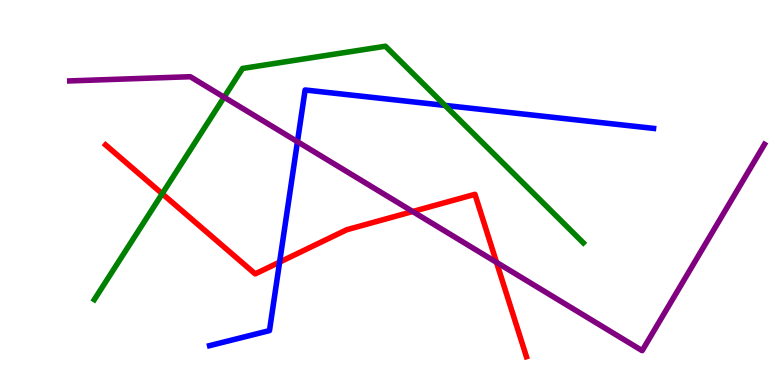[{'lines': ['blue', 'red'], 'intersections': [{'x': 3.61, 'y': 3.19}]}, {'lines': ['green', 'red'], 'intersections': [{'x': 2.09, 'y': 4.97}]}, {'lines': ['purple', 'red'], 'intersections': [{'x': 5.32, 'y': 4.51}, {'x': 6.41, 'y': 3.19}]}, {'lines': ['blue', 'green'], 'intersections': [{'x': 5.74, 'y': 7.26}]}, {'lines': ['blue', 'purple'], 'intersections': [{'x': 3.84, 'y': 6.32}]}, {'lines': ['green', 'purple'], 'intersections': [{'x': 2.89, 'y': 7.48}]}]